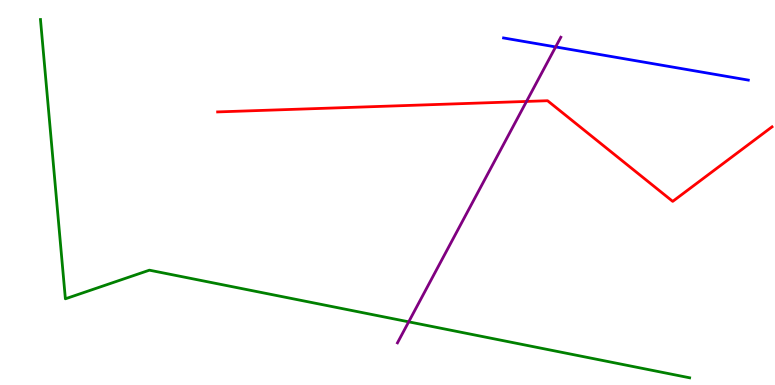[{'lines': ['blue', 'red'], 'intersections': []}, {'lines': ['green', 'red'], 'intersections': []}, {'lines': ['purple', 'red'], 'intersections': [{'x': 6.79, 'y': 7.37}]}, {'lines': ['blue', 'green'], 'intersections': []}, {'lines': ['blue', 'purple'], 'intersections': [{'x': 7.17, 'y': 8.78}]}, {'lines': ['green', 'purple'], 'intersections': [{'x': 5.27, 'y': 1.64}]}]